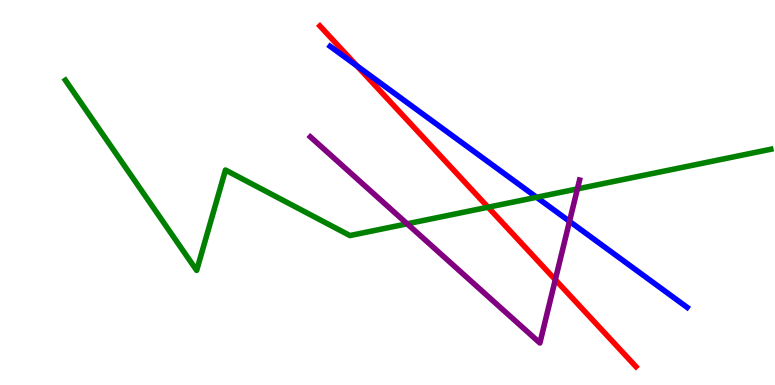[{'lines': ['blue', 'red'], 'intersections': [{'x': 4.61, 'y': 8.29}]}, {'lines': ['green', 'red'], 'intersections': [{'x': 6.3, 'y': 4.62}]}, {'lines': ['purple', 'red'], 'intersections': [{'x': 7.17, 'y': 2.73}]}, {'lines': ['blue', 'green'], 'intersections': [{'x': 6.92, 'y': 4.88}]}, {'lines': ['blue', 'purple'], 'intersections': [{'x': 7.35, 'y': 4.25}]}, {'lines': ['green', 'purple'], 'intersections': [{'x': 5.25, 'y': 4.19}, {'x': 7.45, 'y': 5.09}]}]